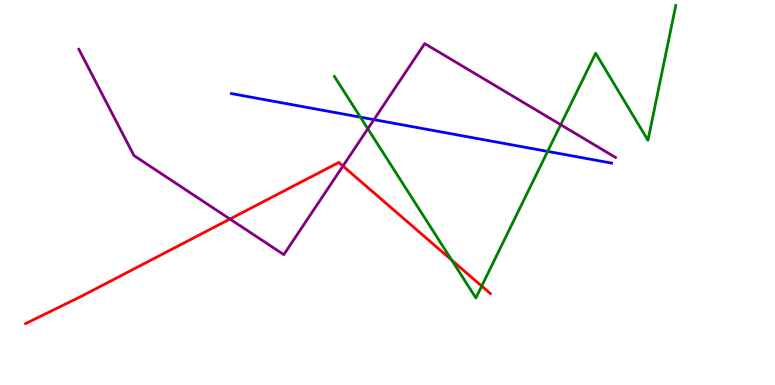[{'lines': ['blue', 'red'], 'intersections': []}, {'lines': ['green', 'red'], 'intersections': [{'x': 5.83, 'y': 3.24}, {'x': 6.22, 'y': 2.57}]}, {'lines': ['purple', 'red'], 'intersections': [{'x': 2.97, 'y': 4.31}, {'x': 4.43, 'y': 5.69}]}, {'lines': ['blue', 'green'], 'intersections': [{'x': 4.65, 'y': 6.96}, {'x': 7.07, 'y': 6.07}]}, {'lines': ['blue', 'purple'], 'intersections': [{'x': 4.82, 'y': 6.89}]}, {'lines': ['green', 'purple'], 'intersections': [{'x': 4.75, 'y': 6.65}, {'x': 7.23, 'y': 6.76}]}]